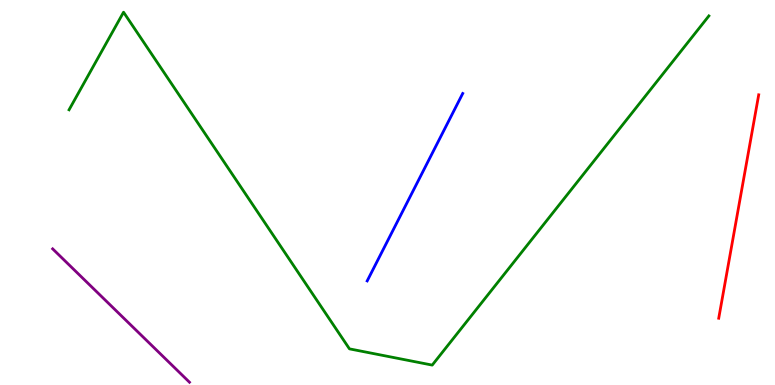[{'lines': ['blue', 'red'], 'intersections': []}, {'lines': ['green', 'red'], 'intersections': []}, {'lines': ['purple', 'red'], 'intersections': []}, {'lines': ['blue', 'green'], 'intersections': []}, {'lines': ['blue', 'purple'], 'intersections': []}, {'lines': ['green', 'purple'], 'intersections': []}]